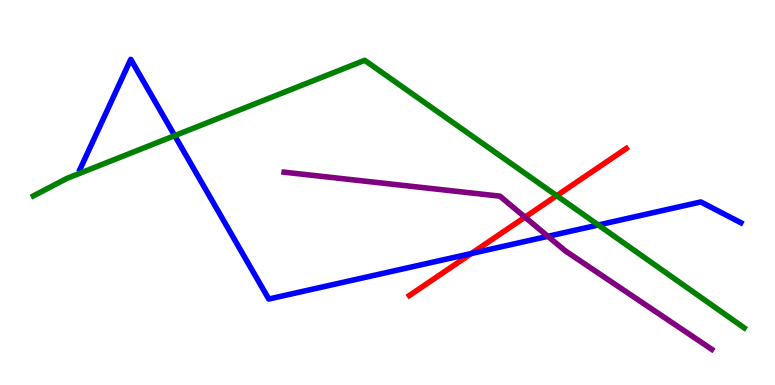[{'lines': ['blue', 'red'], 'intersections': [{'x': 6.08, 'y': 3.42}]}, {'lines': ['green', 'red'], 'intersections': [{'x': 7.18, 'y': 4.92}]}, {'lines': ['purple', 'red'], 'intersections': [{'x': 6.77, 'y': 4.36}]}, {'lines': ['blue', 'green'], 'intersections': [{'x': 2.25, 'y': 6.48}, {'x': 7.72, 'y': 4.16}]}, {'lines': ['blue', 'purple'], 'intersections': [{'x': 7.07, 'y': 3.86}]}, {'lines': ['green', 'purple'], 'intersections': []}]